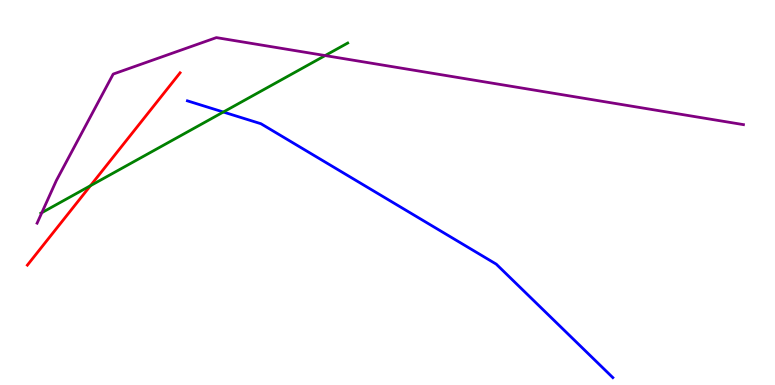[{'lines': ['blue', 'red'], 'intersections': []}, {'lines': ['green', 'red'], 'intersections': [{'x': 1.17, 'y': 5.18}]}, {'lines': ['purple', 'red'], 'intersections': []}, {'lines': ['blue', 'green'], 'intersections': [{'x': 2.88, 'y': 7.09}]}, {'lines': ['blue', 'purple'], 'intersections': []}, {'lines': ['green', 'purple'], 'intersections': [{'x': 0.54, 'y': 4.48}, {'x': 4.2, 'y': 8.56}]}]